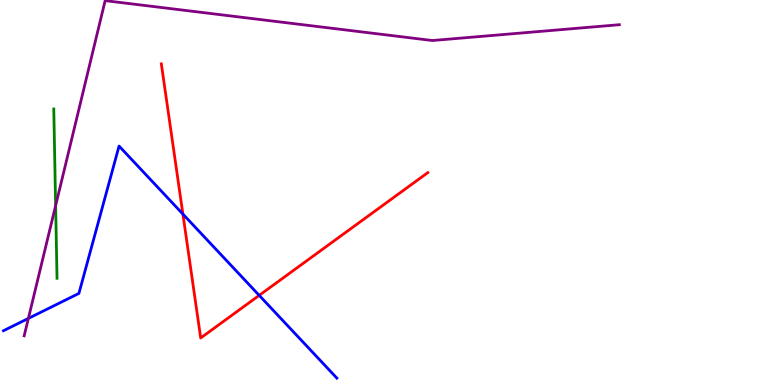[{'lines': ['blue', 'red'], 'intersections': [{'x': 2.36, 'y': 4.44}, {'x': 3.34, 'y': 2.33}]}, {'lines': ['green', 'red'], 'intersections': []}, {'lines': ['purple', 'red'], 'intersections': []}, {'lines': ['blue', 'green'], 'intersections': []}, {'lines': ['blue', 'purple'], 'intersections': [{'x': 0.366, 'y': 1.73}]}, {'lines': ['green', 'purple'], 'intersections': [{'x': 0.718, 'y': 4.66}]}]